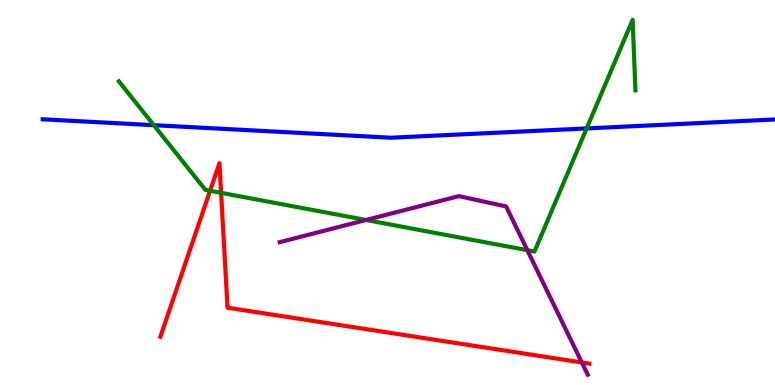[{'lines': ['blue', 'red'], 'intersections': []}, {'lines': ['green', 'red'], 'intersections': [{'x': 2.71, 'y': 5.04}, {'x': 2.85, 'y': 4.99}]}, {'lines': ['purple', 'red'], 'intersections': [{'x': 7.51, 'y': 0.585}]}, {'lines': ['blue', 'green'], 'intersections': [{'x': 1.98, 'y': 6.75}, {'x': 7.57, 'y': 6.66}]}, {'lines': ['blue', 'purple'], 'intersections': []}, {'lines': ['green', 'purple'], 'intersections': [{'x': 4.72, 'y': 4.29}, {'x': 6.8, 'y': 3.5}]}]